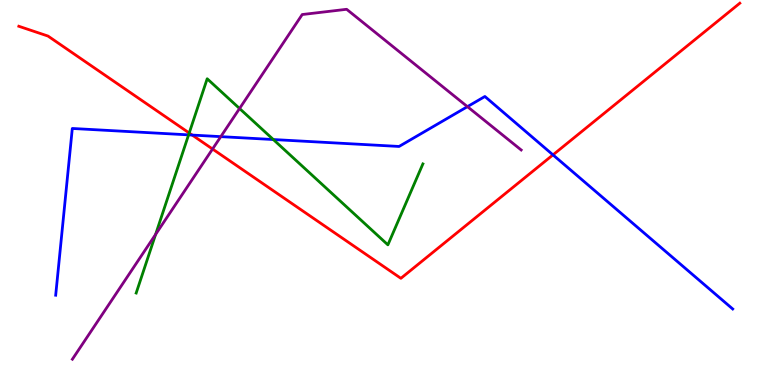[{'lines': ['blue', 'red'], 'intersections': [{'x': 2.48, 'y': 6.49}, {'x': 7.14, 'y': 5.98}]}, {'lines': ['green', 'red'], 'intersections': [{'x': 2.44, 'y': 6.55}]}, {'lines': ['purple', 'red'], 'intersections': [{'x': 2.74, 'y': 6.13}]}, {'lines': ['blue', 'green'], 'intersections': [{'x': 2.43, 'y': 6.5}, {'x': 3.53, 'y': 6.38}]}, {'lines': ['blue', 'purple'], 'intersections': [{'x': 2.85, 'y': 6.45}, {'x': 6.03, 'y': 7.23}]}, {'lines': ['green', 'purple'], 'intersections': [{'x': 2.01, 'y': 3.91}, {'x': 3.09, 'y': 7.18}]}]